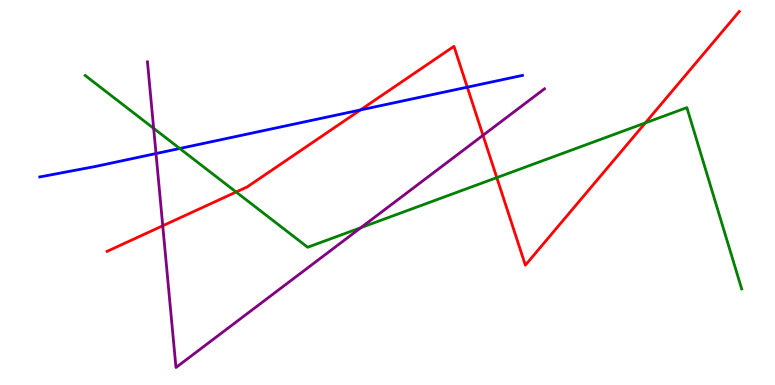[{'lines': ['blue', 'red'], 'intersections': [{'x': 4.65, 'y': 7.14}, {'x': 6.03, 'y': 7.74}]}, {'lines': ['green', 'red'], 'intersections': [{'x': 3.05, 'y': 5.01}, {'x': 6.41, 'y': 5.39}, {'x': 8.33, 'y': 6.81}]}, {'lines': ['purple', 'red'], 'intersections': [{'x': 2.1, 'y': 4.14}, {'x': 6.23, 'y': 6.49}]}, {'lines': ['blue', 'green'], 'intersections': [{'x': 2.32, 'y': 6.14}]}, {'lines': ['blue', 'purple'], 'intersections': [{'x': 2.01, 'y': 6.01}]}, {'lines': ['green', 'purple'], 'intersections': [{'x': 1.98, 'y': 6.67}, {'x': 4.66, 'y': 4.09}]}]